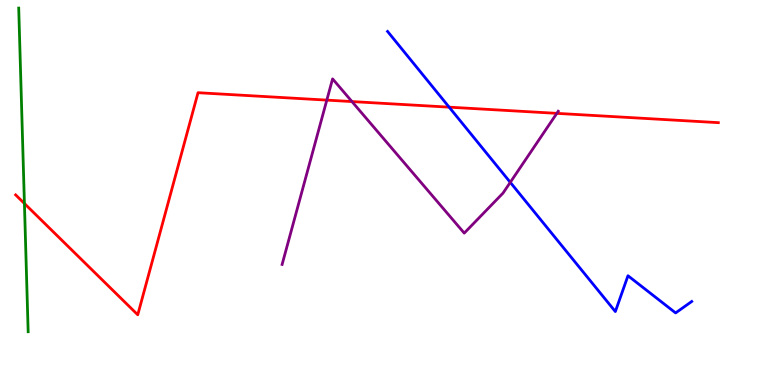[{'lines': ['blue', 'red'], 'intersections': [{'x': 5.8, 'y': 7.22}]}, {'lines': ['green', 'red'], 'intersections': [{'x': 0.315, 'y': 4.71}]}, {'lines': ['purple', 'red'], 'intersections': [{'x': 4.22, 'y': 7.4}, {'x': 4.54, 'y': 7.36}, {'x': 7.18, 'y': 7.06}]}, {'lines': ['blue', 'green'], 'intersections': []}, {'lines': ['blue', 'purple'], 'intersections': [{'x': 6.58, 'y': 5.26}]}, {'lines': ['green', 'purple'], 'intersections': []}]